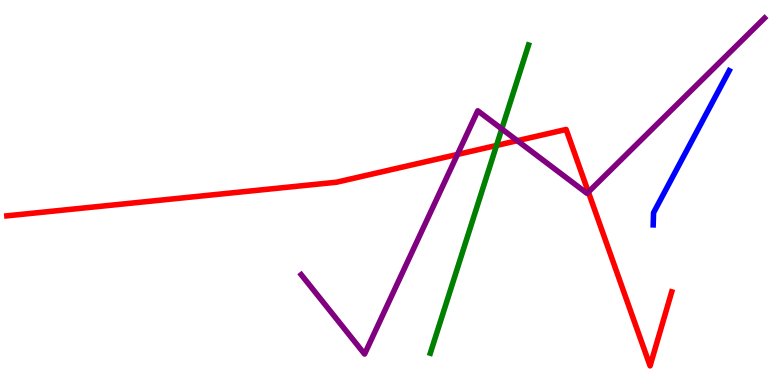[{'lines': ['blue', 'red'], 'intersections': []}, {'lines': ['green', 'red'], 'intersections': [{'x': 6.41, 'y': 6.22}]}, {'lines': ['purple', 'red'], 'intersections': [{'x': 5.9, 'y': 5.99}, {'x': 6.68, 'y': 6.35}, {'x': 7.59, 'y': 5.01}]}, {'lines': ['blue', 'green'], 'intersections': []}, {'lines': ['blue', 'purple'], 'intersections': []}, {'lines': ['green', 'purple'], 'intersections': [{'x': 6.47, 'y': 6.65}]}]